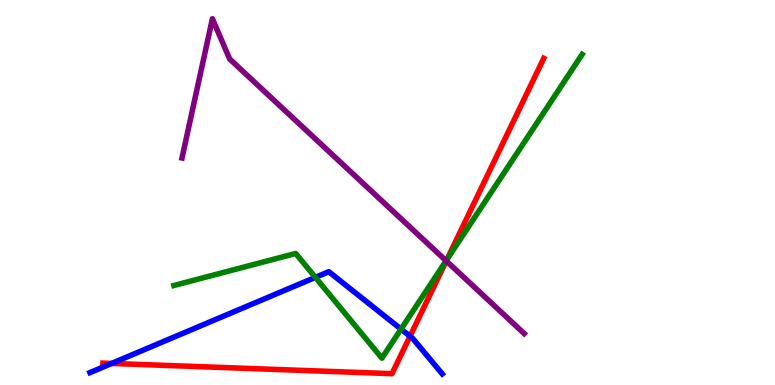[{'lines': ['blue', 'red'], 'intersections': [{'x': 1.44, 'y': 0.56}, {'x': 5.29, 'y': 1.27}]}, {'lines': ['green', 'red'], 'intersections': [{'x': 5.77, 'y': 3.26}]}, {'lines': ['purple', 'red'], 'intersections': [{'x': 5.76, 'y': 3.22}]}, {'lines': ['blue', 'green'], 'intersections': [{'x': 4.07, 'y': 2.8}, {'x': 5.17, 'y': 1.45}]}, {'lines': ['blue', 'purple'], 'intersections': []}, {'lines': ['green', 'purple'], 'intersections': [{'x': 5.76, 'y': 3.23}]}]